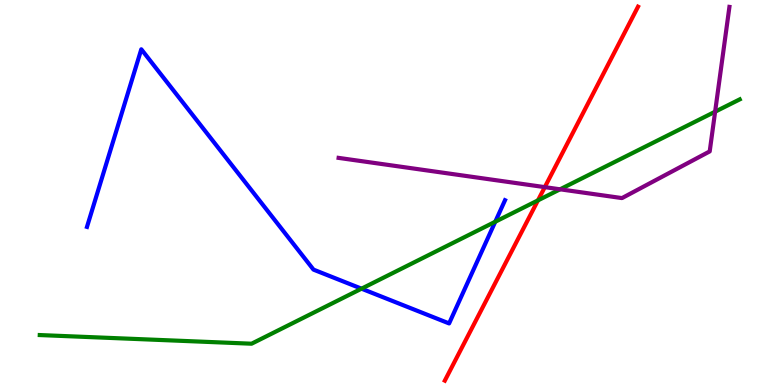[{'lines': ['blue', 'red'], 'intersections': []}, {'lines': ['green', 'red'], 'intersections': [{'x': 6.94, 'y': 4.8}]}, {'lines': ['purple', 'red'], 'intersections': [{'x': 7.03, 'y': 5.14}]}, {'lines': ['blue', 'green'], 'intersections': [{'x': 4.66, 'y': 2.5}, {'x': 6.39, 'y': 4.24}]}, {'lines': ['blue', 'purple'], 'intersections': []}, {'lines': ['green', 'purple'], 'intersections': [{'x': 7.23, 'y': 5.08}, {'x': 9.23, 'y': 7.1}]}]